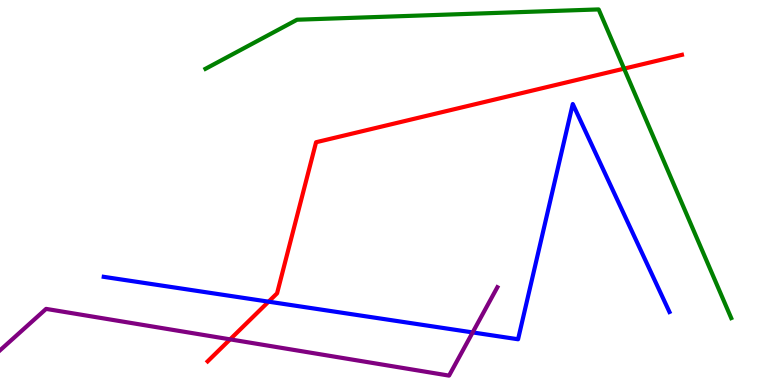[{'lines': ['blue', 'red'], 'intersections': [{'x': 3.47, 'y': 2.16}]}, {'lines': ['green', 'red'], 'intersections': [{'x': 8.05, 'y': 8.22}]}, {'lines': ['purple', 'red'], 'intersections': [{'x': 2.97, 'y': 1.19}]}, {'lines': ['blue', 'green'], 'intersections': []}, {'lines': ['blue', 'purple'], 'intersections': [{'x': 6.1, 'y': 1.37}]}, {'lines': ['green', 'purple'], 'intersections': []}]